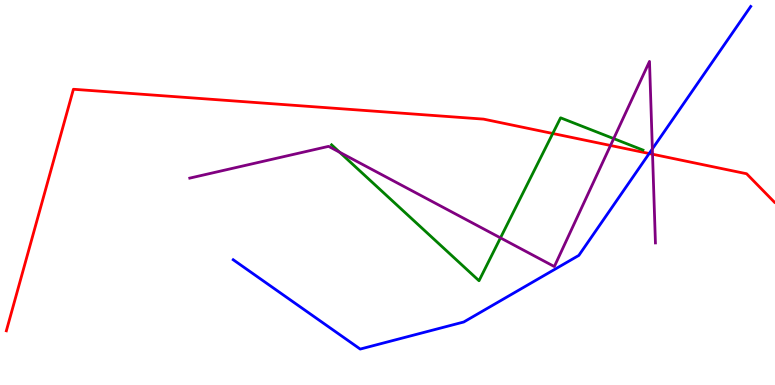[{'lines': ['blue', 'red'], 'intersections': [{'x': 8.38, 'y': 6.01}]}, {'lines': ['green', 'red'], 'intersections': [{'x': 7.13, 'y': 6.53}]}, {'lines': ['purple', 'red'], 'intersections': [{'x': 7.88, 'y': 6.22}, {'x': 8.42, 'y': 5.99}]}, {'lines': ['blue', 'green'], 'intersections': []}, {'lines': ['blue', 'purple'], 'intersections': [{'x': 8.42, 'y': 6.13}]}, {'lines': ['green', 'purple'], 'intersections': [{'x': 4.38, 'y': 6.05}, {'x': 6.46, 'y': 3.82}, {'x': 7.92, 'y': 6.4}]}]